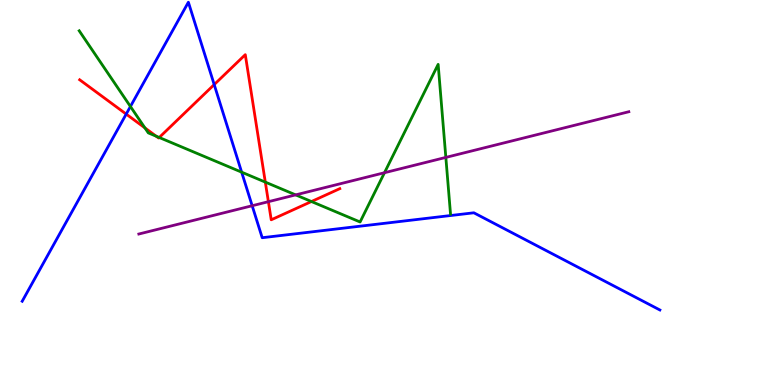[{'lines': ['blue', 'red'], 'intersections': [{'x': 1.63, 'y': 7.04}, {'x': 2.76, 'y': 7.8}]}, {'lines': ['green', 'red'], 'intersections': [{'x': 1.87, 'y': 6.68}, {'x': 2.02, 'y': 6.46}, {'x': 2.05, 'y': 6.43}, {'x': 3.42, 'y': 5.27}, {'x': 4.02, 'y': 4.77}]}, {'lines': ['purple', 'red'], 'intersections': [{'x': 3.46, 'y': 4.76}]}, {'lines': ['blue', 'green'], 'intersections': [{'x': 1.68, 'y': 7.23}, {'x': 3.12, 'y': 5.53}]}, {'lines': ['blue', 'purple'], 'intersections': [{'x': 3.25, 'y': 4.66}]}, {'lines': ['green', 'purple'], 'intersections': [{'x': 3.82, 'y': 4.94}, {'x': 4.96, 'y': 5.51}, {'x': 5.75, 'y': 5.91}]}]